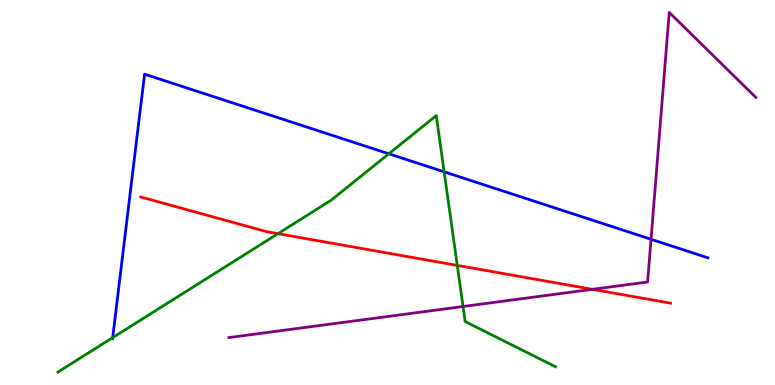[{'lines': ['blue', 'red'], 'intersections': []}, {'lines': ['green', 'red'], 'intersections': [{'x': 3.59, 'y': 3.93}, {'x': 5.9, 'y': 3.11}]}, {'lines': ['purple', 'red'], 'intersections': [{'x': 7.64, 'y': 2.49}]}, {'lines': ['blue', 'green'], 'intersections': [{'x': 1.45, 'y': 1.23}, {'x': 5.02, 'y': 6.01}, {'x': 5.73, 'y': 5.54}]}, {'lines': ['blue', 'purple'], 'intersections': [{'x': 8.4, 'y': 3.79}]}, {'lines': ['green', 'purple'], 'intersections': [{'x': 5.97, 'y': 2.04}]}]